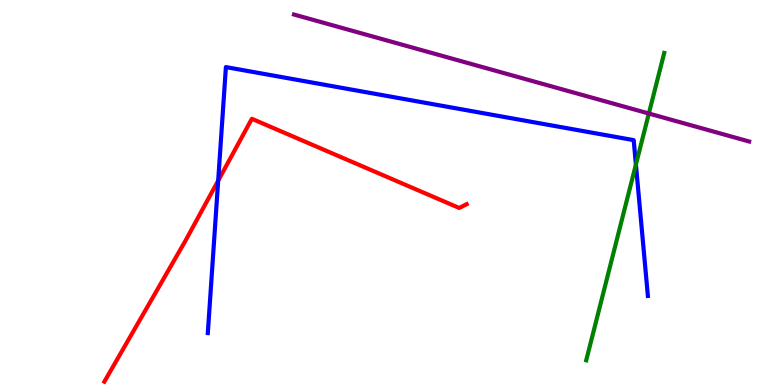[{'lines': ['blue', 'red'], 'intersections': [{'x': 2.82, 'y': 5.31}]}, {'lines': ['green', 'red'], 'intersections': []}, {'lines': ['purple', 'red'], 'intersections': []}, {'lines': ['blue', 'green'], 'intersections': [{'x': 8.21, 'y': 5.73}]}, {'lines': ['blue', 'purple'], 'intersections': []}, {'lines': ['green', 'purple'], 'intersections': [{'x': 8.37, 'y': 7.05}]}]